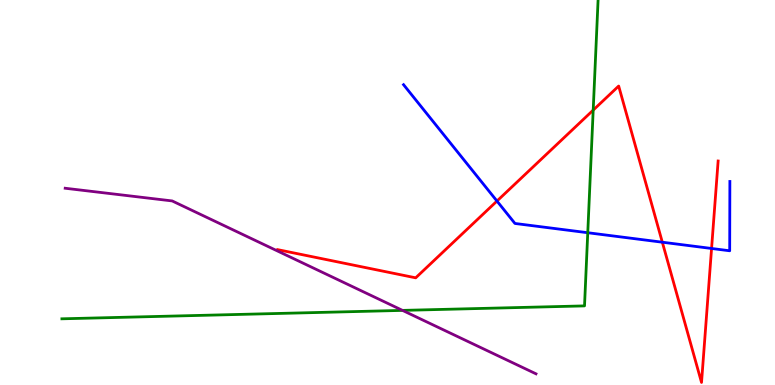[{'lines': ['blue', 'red'], 'intersections': [{'x': 6.41, 'y': 4.78}, {'x': 8.55, 'y': 3.71}, {'x': 9.18, 'y': 3.55}]}, {'lines': ['green', 'red'], 'intersections': [{'x': 7.65, 'y': 7.14}]}, {'lines': ['purple', 'red'], 'intersections': []}, {'lines': ['blue', 'green'], 'intersections': [{'x': 7.58, 'y': 3.96}]}, {'lines': ['blue', 'purple'], 'intersections': []}, {'lines': ['green', 'purple'], 'intersections': [{'x': 5.19, 'y': 1.94}]}]